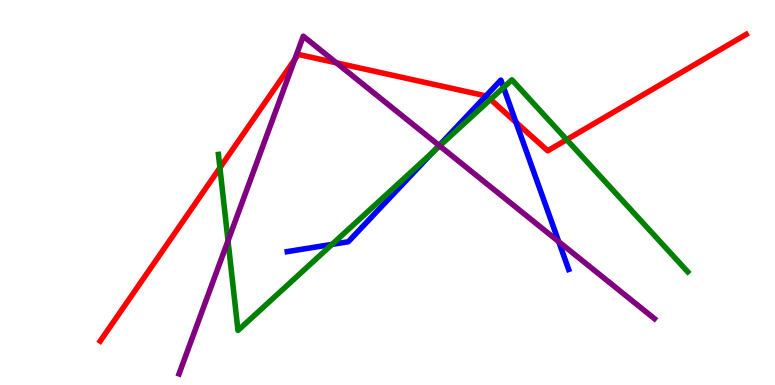[{'lines': ['blue', 'red'], 'intersections': [{'x': 6.27, 'y': 7.51}, {'x': 6.66, 'y': 6.82}]}, {'lines': ['green', 'red'], 'intersections': [{'x': 2.84, 'y': 5.64}, {'x': 6.33, 'y': 7.42}, {'x': 7.31, 'y': 6.37}]}, {'lines': ['purple', 'red'], 'intersections': [{'x': 3.8, 'y': 8.45}, {'x': 4.34, 'y': 8.37}]}, {'lines': ['blue', 'green'], 'intersections': [{'x': 4.28, 'y': 3.65}, {'x': 5.59, 'y': 6.05}, {'x': 6.5, 'y': 7.73}]}, {'lines': ['blue', 'purple'], 'intersections': [{'x': 5.67, 'y': 6.22}, {'x': 7.21, 'y': 3.72}]}, {'lines': ['green', 'purple'], 'intersections': [{'x': 2.94, 'y': 3.75}, {'x': 5.67, 'y': 6.21}]}]